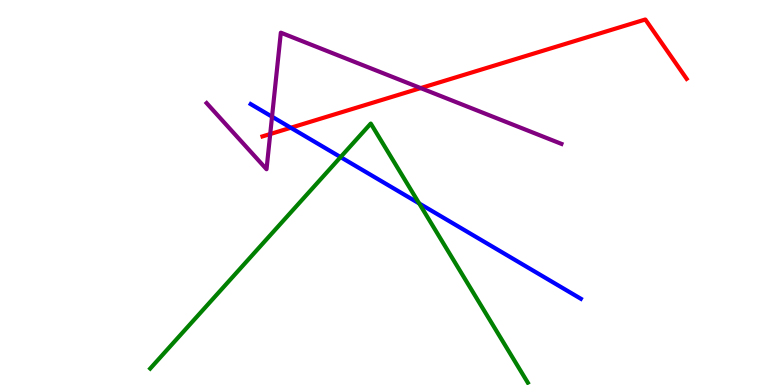[{'lines': ['blue', 'red'], 'intersections': [{'x': 3.75, 'y': 6.68}]}, {'lines': ['green', 'red'], 'intersections': []}, {'lines': ['purple', 'red'], 'intersections': [{'x': 3.49, 'y': 6.52}, {'x': 5.43, 'y': 7.71}]}, {'lines': ['blue', 'green'], 'intersections': [{'x': 4.39, 'y': 5.92}, {'x': 5.41, 'y': 4.72}]}, {'lines': ['blue', 'purple'], 'intersections': [{'x': 3.51, 'y': 6.97}]}, {'lines': ['green', 'purple'], 'intersections': []}]